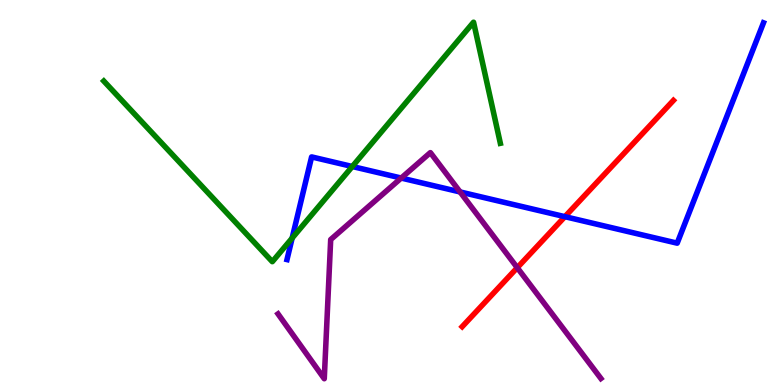[{'lines': ['blue', 'red'], 'intersections': [{'x': 7.29, 'y': 4.37}]}, {'lines': ['green', 'red'], 'intersections': []}, {'lines': ['purple', 'red'], 'intersections': [{'x': 6.67, 'y': 3.05}]}, {'lines': ['blue', 'green'], 'intersections': [{'x': 3.77, 'y': 3.82}, {'x': 4.55, 'y': 5.68}]}, {'lines': ['blue', 'purple'], 'intersections': [{'x': 5.18, 'y': 5.38}, {'x': 5.94, 'y': 5.01}]}, {'lines': ['green', 'purple'], 'intersections': []}]